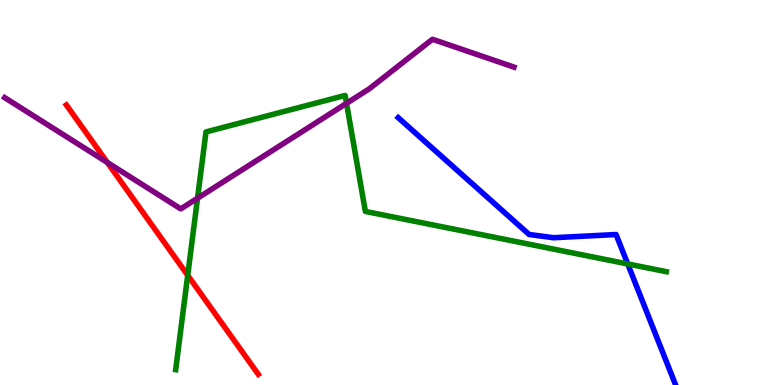[{'lines': ['blue', 'red'], 'intersections': []}, {'lines': ['green', 'red'], 'intersections': [{'x': 2.42, 'y': 2.85}]}, {'lines': ['purple', 'red'], 'intersections': [{'x': 1.38, 'y': 5.78}]}, {'lines': ['blue', 'green'], 'intersections': [{'x': 8.1, 'y': 3.14}]}, {'lines': ['blue', 'purple'], 'intersections': []}, {'lines': ['green', 'purple'], 'intersections': [{'x': 2.55, 'y': 4.85}, {'x': 4.47, 'y': 7.32}]}]